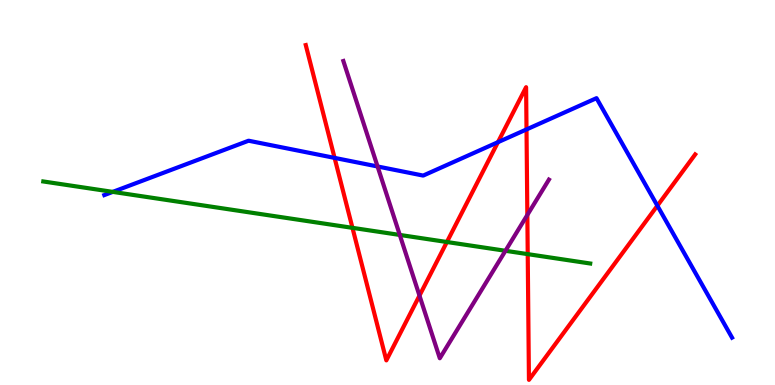[{'lines': ['blue', 'red'], 'intersections': [{'x': 4.32, 'y': 5.9}, {'x': 6.43, 'y': 6.31}, {'x': 6.79, 'y': 6.64}, {'x': 8.48, 'y': 4.66}]}, {'lines': ['green', 'red'], 'intersections': [{'x': 4.55, 'y': 4.08}, {'x': 5.77, 'y': 3.71}, {'x': 6.81, 'y': 3.4}]}, {'lines': ['purple', 'red'], 'intersections': [{'x': 5.41, 'y': 2.32}, {'x': 6.8, 'y': 4.42}]}, {'lines': ['blue', 'green'], 'intersections': [{'x': 1.46, 'y': 5.02}]}, {'lines': ['blue', 'purple'], 'intersections': [{'x': 4.87, 'y': 5.68}]}, {'lines': ['green', 'purple'], 'intersections': [{'x': 5.16, 'y': 3.9}, {'x': 6.52, 'y': 3.49}]}]